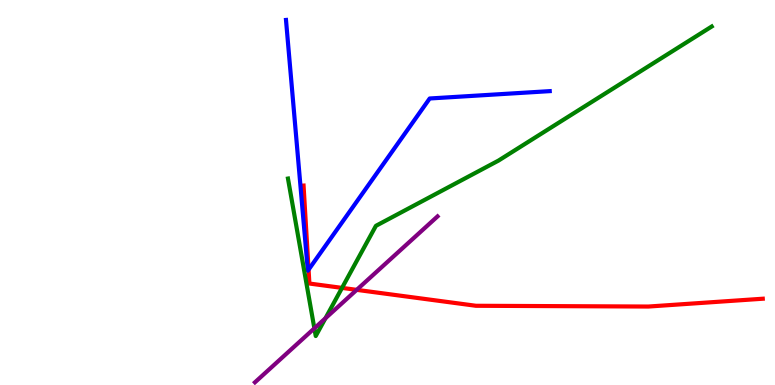[{'lines': ['blue', 'red'], 'intersections': [{'x': 3.98, 'y': 3.0}]}, {'lines': ['green', 'red'], 'intersections': [{'x': 4.41, 'y': 2.52}]}, {'lines': ['purple', 'red'], 'intersections': [{'x': 4.6, 'y': 2.47}]}, {'lines': ['blue', 'green'], 'intersections': []}, {'lines': ['blue', 'purple'], 'intersections': []}, {'lines': ['green', 'purple'], 'intersections': [{'x': 4.06, 'y': 1.47}, {'x': 4.2, 'y': 1.73}]}]